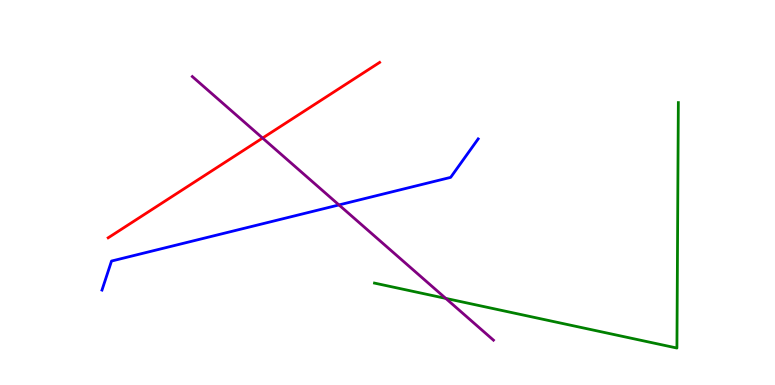[{'lines': ['blue', 'red'], 'intersections': []}, {'lines': ['green', 'red'], 'intersections': []}, {'lines': ['purple', 'red'], 'intersections': [{'x': 3.39, 'y': 6.41}]}, {'lines': ['blue', 'green'], 'intersections': []}, {'lines': ['blue', 'purple'], 'intersections': [{'x': 4.37, 'y': 4.68}]}, {'lines': ['green', 'purple'], 'intersections': [{'x': 5.75, 'y': 2.25}]}]